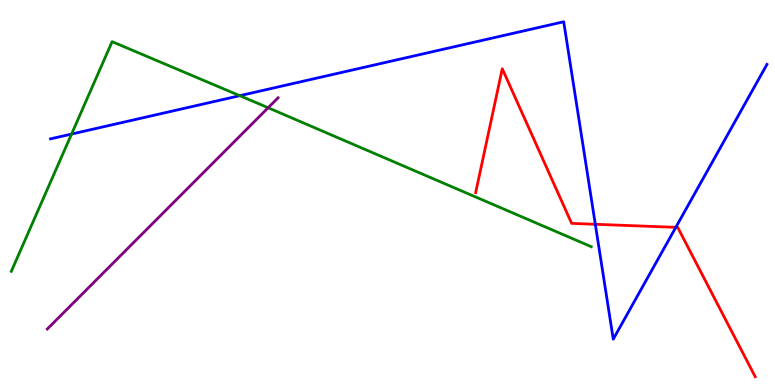[{'lines': ['blue', 'red'], 'intersections': [{'x': 7.68, 'y': 4.17}, {'x': 8.72, 'y': 4.09}]}, {'lines': ['green', 'red'], 'intersections': []}, {'lines': ['purple', 'red'], 'intersections': []}, {'lines': ['blue', 'green'], 'intersections': [{'x': 0.923, 'y': 6.52}, {'x': 3.09, 'y': 7.51}]}, {'lines': ['blue', 'purple'], 'intersections': []}, {'lines': ['green', 'purple'], 'intersections': [{'x': 3.46, 'y': 7.2}]}]